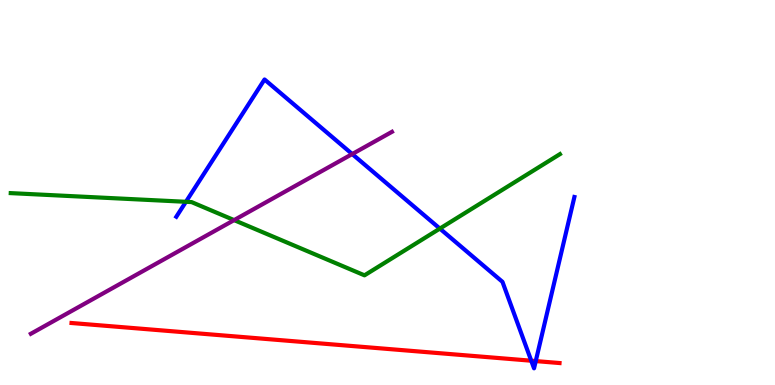[{'lines': ['blue', 'red'], 'intersections': [{'x': 6.85, 'y': 0.631}, {'x': 6.91, 'y': 0.621}]}, {'lines': ['green', 'red'], 'intersections': []}, {'lines': ['purple', 'red'], 'intersections': []}, {'lines': ['blue', 'green'], 'intersections': [{'x': 2.4, 'y': 4.76}, {'x': 5.68, 'y': 4.06}]}, {'lines': ['blue', 'purple'], 'intersections': [{'x': 4.54, 'y': 6.0}]}, {'lines': ['green', 'purple'], 'intersections': [{'x': 3.02, 'y': 4.28}]}]